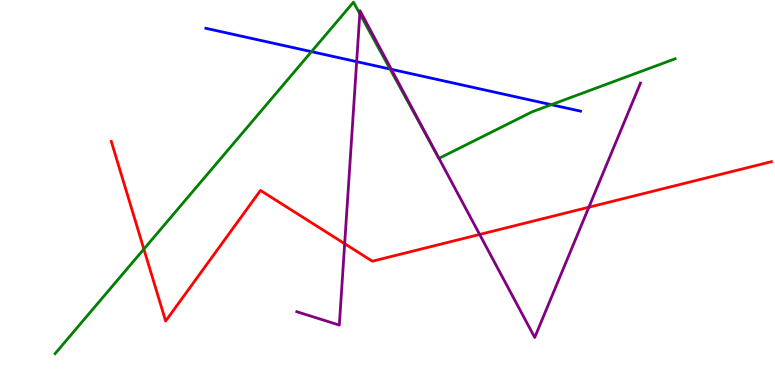[{'lines': ['blue', 'red'], 'intersections': []}, {'lines': ['green', 'red'], 'intersections': [{'x': 1.86, 'y': 3.53}]}, {'lines': ['purple', 'red'], 'intersections': [{'x': 4.45, 'y': 3.67}, {'x': 6.19, 'y': 3.91}, {'x': 7.6, 'y': 4.62}]}, {'lines': ['blue', 'green'], 'intersections': [{'x': 4.02, 'y': 8.66}, {'x': 5.03, 'y': 8.21}, {'x': 7.11, 'y': 7.28}]}, {'lines': ['blue', 'purple'], 'intersections': [{'x': 4.6, 'y': 8.4}, {'x': 5.05, 'y': 8.2}]}, {'lines': ['green', 'purple'], 'intersections': [{'x': 4.64, 'y': 9.64}, {'x': 5.66, 'y': 5.89}]}]